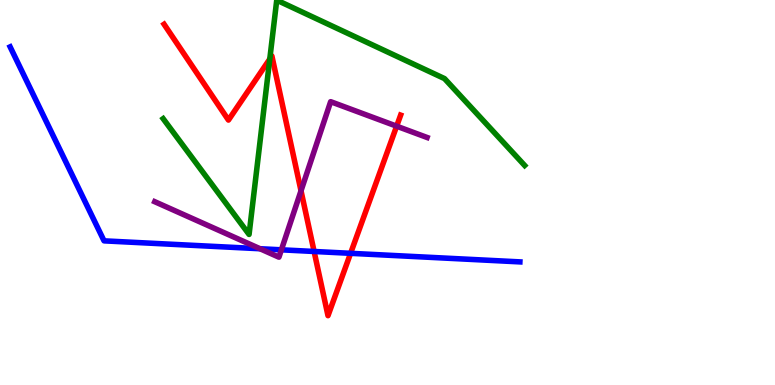[{'lines': ['blue', 'red'], 'intersections': [{'x': 4.05, 'y': 3.47}, {'x': 4.52, 'y': 3.42}]}, {'lines': ['green', 'red'], 'intersections': [{'x': 3.48, 'y': 8.47}]}, {'lines': ['purple', 'red'], 'intersections': [{'x': 3.88, 'y': 5.04}, {'x': 5.12, 'y': 6.72}]}, {'lines': ['blue', 'green'], 'intersections': []}, {'lines': ['blue', 'purple'], 'intersections': [{'x': 3.36, 'y': 3.54}, {'x': 3.63, 'y': 3.51}]}, {'lines': ['green', 'purple'], 'intersections': []}]